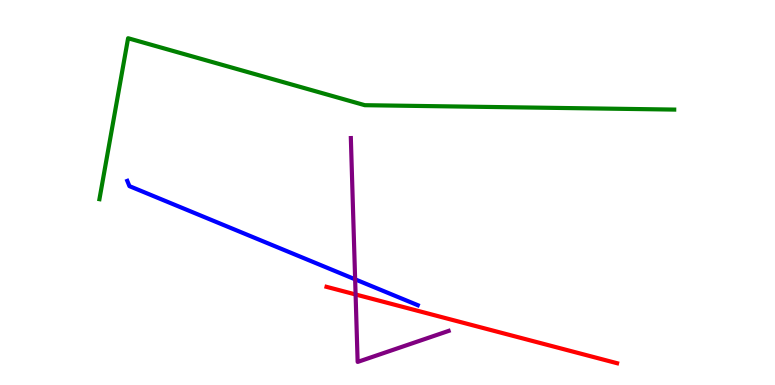[{'lines': ['blue', 'red'], 'intersections': []}, {'lines': ['green', 'red'], 'intersections': []}, {'lines': ['purple', 'red'], 'intersections': [{'x': 4.59, 'y': 2.35}]}, {'lines': ['blue', 'green'], 'intersections': []}, {'lines': ['blue', 'purple'], 'intersections': [{'x': 4.58, 'y': 2.74}]}, {'lines': ['green', 'purple'], 'intersections': []}]